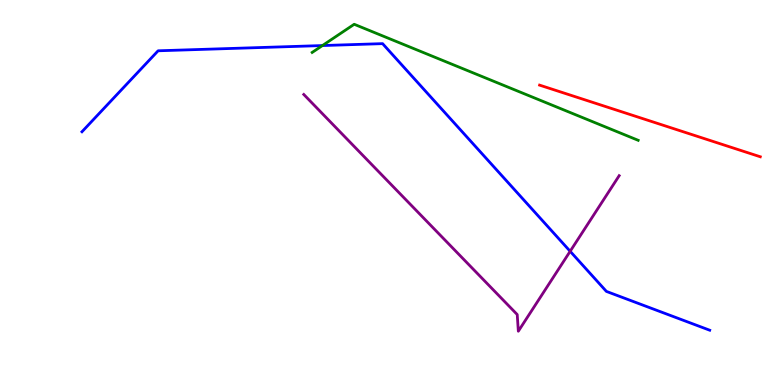[{'lines': ['blue', 'red'], 'intersections': []}, {'lines': ['green', 'red'], 'intersections': []}, {'lines': ['purple', 'red'], 'intersections': []}, {'lines': ['blue', 'green'], 'intersections': [{'x': 4.16, 'y': 8.82}]}, {'lines': ['blue', 'purple'], 'intersections': [{'x': 7.36, 'y': 3.47}]}, {'lines': ['green', 'purple'], 'intersections': []}]